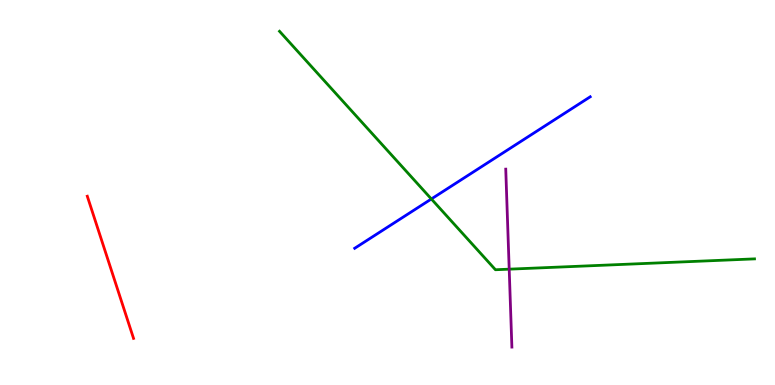[{'lines': ['blue', 'red'], 'intersections': []}, {'lines': ['green', 'red'], 'intersections': []}, {'lines': ['purple', 'red'], 'intersections': []}, {'lines': ['blue', 'green'], 'intersections': [{'x': 5.57, 'y': 4.83}]}, {'lines': ['blue', 'purple'], 'intersections': []}, {'lines': ['green', 'purple'], 'intersections': [{'x': 6.57, 'y': 3.01}]}]